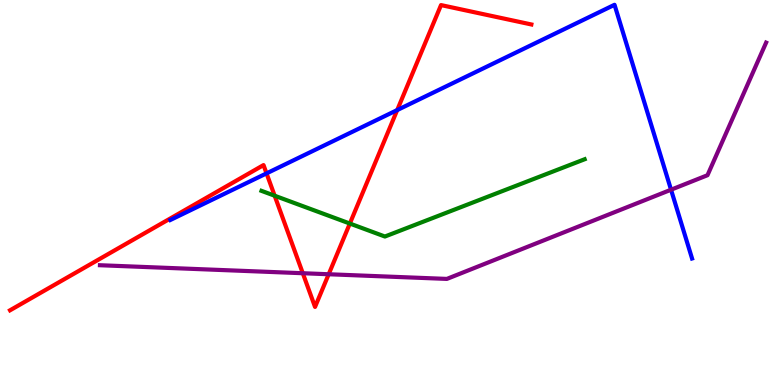[{'lines': ['blue', 'red'], 'intersections': [{'x': 3.44, 'y': 5.5}, {'x': 5.13, 'y': 7.14}]}, {'lines': ['green', 'red'], 'intersections': [{'x': 3.54, 'y': 4.92}, {'x': 4.51, 'y': 4.19}]}, {'lines': ['purple', 'red'], 'intersections': [{'x': 3.91, 'y': 2.9}, {'x': 4.24, 'y': 2.88}]}, {'lines': ['blue', 'green'], 'intersections': []}, {'lines': ['blue', 'purple'], 'intersections': [{'x': 8.66, 'y': 5.07}]}, {'lines': ['green', 'purple'], 'intersections': []}]